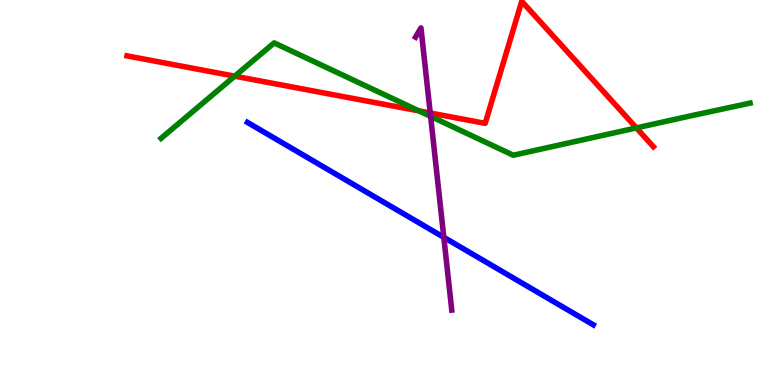[{'lines': ['blue', 'red'], 'intersections': []}, {'lines': ['green', 'red'], 'intersections': [{'x': 3.03, 'y': 8.02}, {'x': 5.4, 'y': 7.12}, {'x': 8.21, 'y': 6.68}]}, {'lines': ['purple', 'red'], 'intersections': [{'x': 5.55, 'y': 7.06}]}, {'lines': ['blue', 'green'], 'intersections': []}, {'lines': ['blue', 'purple'], 'intersections': [{'x': 5.73, 'y': 3.84}]}, {'lines': ['green', 'purple'], 'intersections': [{'x': 5.56, 'y': 6.98}]}]